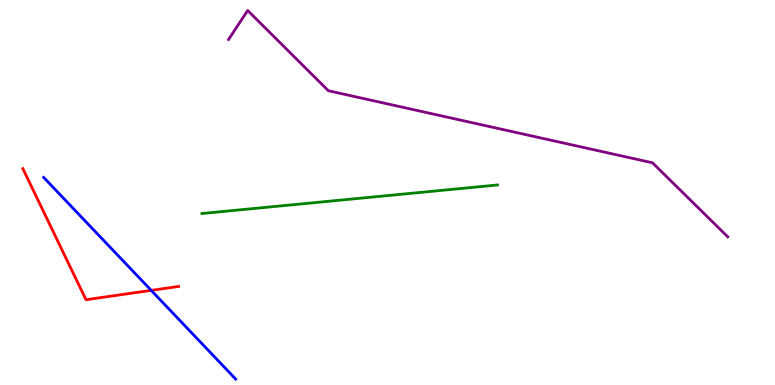[{'lines': ['blue', 'red'], 'intersections': [{'x': 1.95, 'y': 2.46}]}, {'lines': ['green', 'red'], 'intersections': []}, {'lines': ['purple', 'red'], 'intersections': []}, {'lines': ['blue', 'green'], 'intersections': []}, {'lines': ['blue', 'purple'], 'intersections': []}, {'lines': ['green', 'purple'], 'intersections': []}]